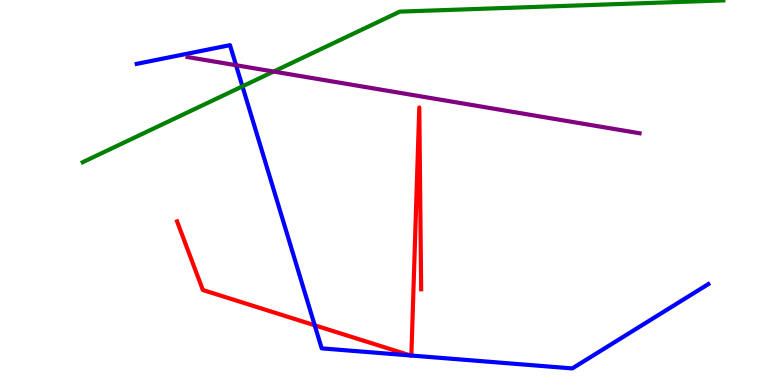[{'lines': ['blue', 'red'], 'intersections': [{'x': 4.06, 'y': 1.55}, {'x': 5.3, 'y': 0.767}, {'x': 5.31, 'y': 0.765}]}, {'lines': ['green', 'red'], 'intersections': []}, {'lines': ['purple', 'red'], 'intersections': []}, {'lines': ['blue', 'green'], 'intersections': [{'x': 3.13, 'y': 7.76}]}, {'lines': ['blue', 'purple'], 'intersections': [{'x': 3.05, 'y': 8.31}]}, {'lines': ['green', 'purple'], 'intersections': [{'x': 3.53, 'y': 8.14}]}]